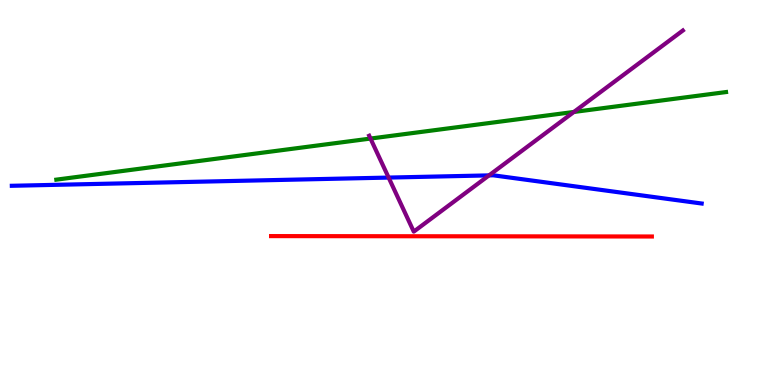[{'lines': ['blue', 'red'], 'intersections': []}, {'lines': ['green', 'red'], 'intersections': []}, {'lines': ['purple', 'red'], 'intersections': []}, {'lines': ['blue', 'green'], 'intersections': []}, {'lines': ['blue', 'purple'], 'intersections': [{'x': 5.01, 'y': 5.39}, {'x': 6.31, 'y': 5.44}]}, {'lines': ['green', 'purple'], 'intersections': [{'x': 4.78, 'y': 6.4}, {'x': 7.4, 'y': 7.09}]}]